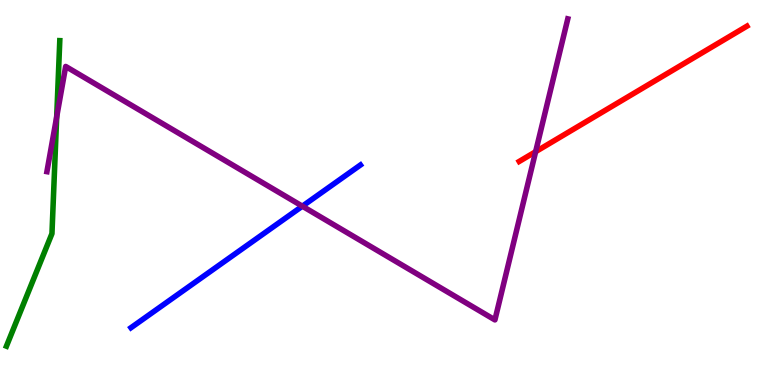[{'lines': ['blue', 'red'], 'intersections': []}, {'lines': ['green', 'red'], 'intersections': []}, {'lines': ['purple', 'red'], 'intersections': [{'x': 6.91, 'y': 6.06}]}, {'lines': ['blue', 'green'], 'intersections': []}, {'lines': ['blue', 'purple'], 'intersections': [{'x': 3.9, 'y': 4.64}]}, {'lines': ['green', 'purple'], 'intersections': [{'x': 0.732, 'y': 6.97}]}]